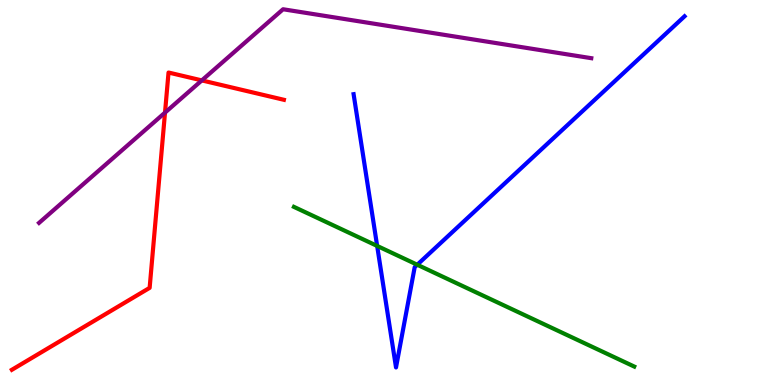[{'lines': ['blue', 'red'], 'intersections': []}, {'lines': ['green', 'red'], 'intersections': []}, {'lines': ['purple', 'red'], 'intersections': [{'x': 2.13, 'y': 7.08}, {'x': 2.6, 'y': 7.91}]}, {'lines': ['blue', 'green'], 'intersections': [{'x': 4.87, 'y': 3.61}, {'x': 5.38, 'y': 3.12}]}, {'lines': ['blue', 'purple'], 'intersections': []}, {'lines': ['green', 'purple'], 'intersections': []}]